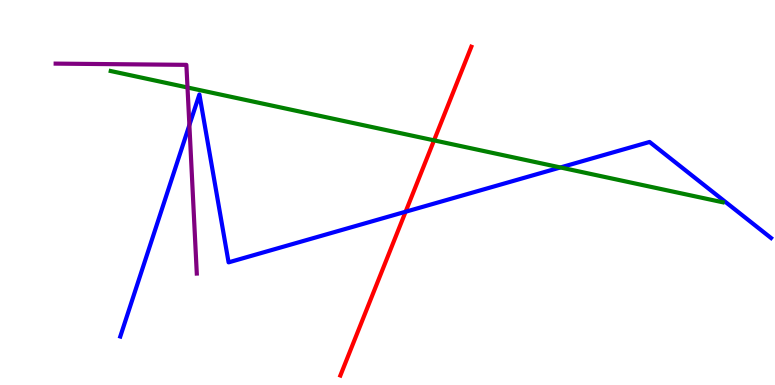[{'lines': ['blue', 'red'], 'intersections': [{'x': 5.23, 'y': 4.5}]}, {'lines': ['green', 'red'], 'intersections': [{'x': 5.6, 'y': 6.35}]}, {'lines': ['purple', 'red'], 'intersections': []}, {'lines': ['blue', 'green'], 'intersections': [{'x': 7.23, 'y': 5.65}]}, {'lines': ['blue', 'purple'], 'intersections': [{'x': 2.44, 'y': 6.75}]}, {'lines': ['green', 'purple'], 'intersections': [{'x': 2.42, 'y': 7.73}]}]